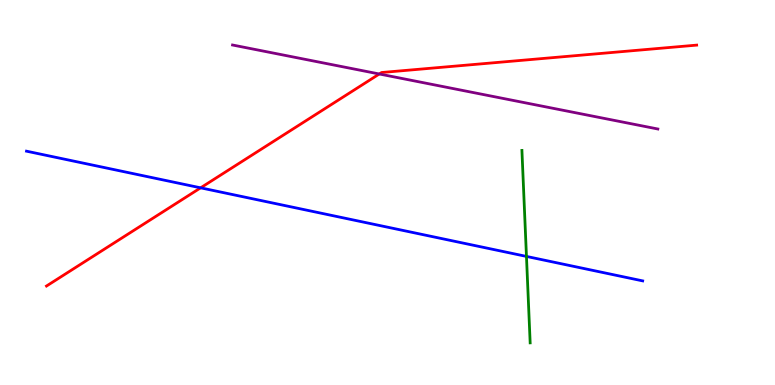[{'lines': ['blue', 'red'], 'intersections': [{'x': 2.59, 'y': 5.12}]}, {'lines': ['green', 'red'], 'intersections': []}, {'lines': ['purple', 'red'], 'intersections': [{'x': 4.89, 'y': 8.08}]}, {'lines': ['blue', 'green'], 'intersections': [{'x': 6.79, 'y': 3.34}]}, {'lines': ['blue', 'purple'], 'intersections': []}, {'lines': ['green', 'purple'], 'intersections': []}]